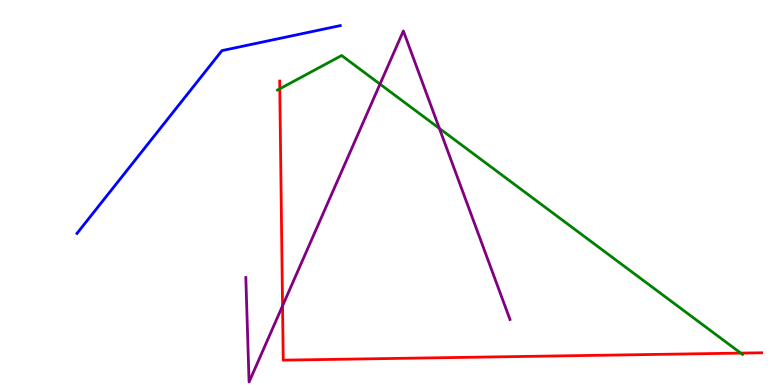[{'lines': ['blue', 'red'], 'intersections': []}, {'lines': ['green', 'red'], 'intersections': [{'x': 3.61, 'y': 7.69}, {'x': 9.56, 'y': 0.828}]}, {'lines': ['purple', 'red'], 'intersections': [{'x': 3.65, 'y': 2.06}]}, {'lines': ['blue', 'green'], 'intersections': []}, {'lines': ['blue', 'purple'], 'intersections': []}, {'lines': ['green', 'purple'], 'intersections': [{'x': 4.9, 'y': 7.82}, {'x': 5.67, 'y': 6.67}]}]